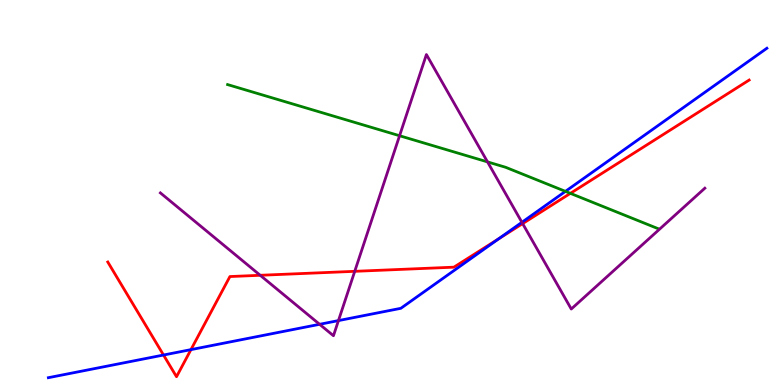[{'lines': ['blue', 'red'], 'intersections': [{'x': 2.11, 'y': 0.779}, {'x': 2.46, 'y': 0.919}, {'x': 6.44, 'y': 3.8}]}, {'lines': ['green', 'red'], 'intersections': [{'x': 7.36, 'y': 4.98}]}, {'lines': ['purple', 'red'], 'intersections': [{'x': 3.36, 'y': 2.85}, {'x': 4.58, 'y': 2.95}, {'x': 6.74, 'y': 4.19}]}, {'lines': ['blue', 'green'], 'intersections': [{'x': 7.3, 'y': 5.03}]}, {'lines': ['blue', 'purple'], 'intersections': [{'x': 4.12, 'y': 1.58}, {'x': 4.37, 'y': 1.67}, {'x': 6.73, 'y': 4.23}]}, {'lines': ['green', 'purple'], 'intersections': [{'x': 5.16, 'y': 6.47}, {'x': 6.29, 'y': 5.79}]}]